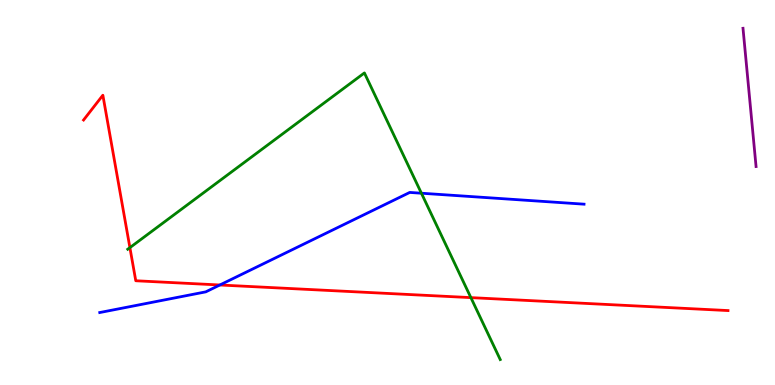[{'lines': ['blue', 'red'], 'intersections': [{'x': 2.84, 'y': 2.6}]}, {'lines': ['green', 'red'], 'intersections': [{'x': 1.68, 'y': 3.57}, {'x': 6.08, 'y': 2.27}]}, {'lines': ['purple', 'red'], 'intersections': []}, {'lines': ['blue', 'green'], 'intersections': [{'x': 5.44, 'y': 4.98}]}, {'lines': ['blue', 'purple'], 'intersections': []}, {'lines': ['green', 'purple'], 'intersections': []}]